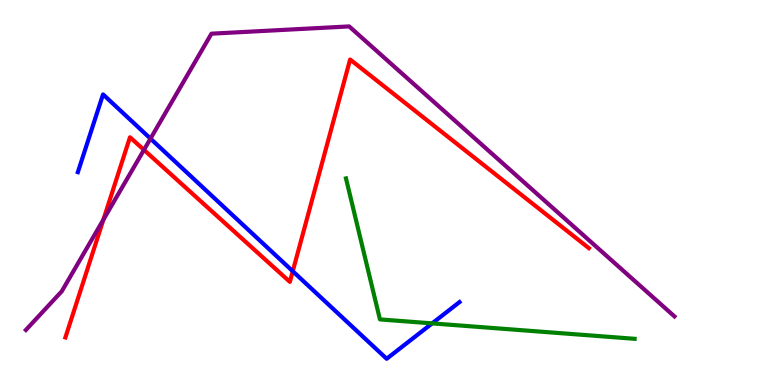[{'lines': ['blue', 'red'], 'intersections': [{'x': 3.78, 'y': 2.95}]}, {'lines': ['green', 'red'], 'intersections': []}, {'lines': ['purple', 'red'], 'intersections': [{'x': 1.33, 'y': 4.29}, {'x': 1.86, 'y': 6.11}]}, {'lines': ['blue', 'green'], 'intersections': [{'x': 5.58, 'y': 1.6}]}, {'lines': ['blue', 'purple'], 'intersections': [{'x': 1.94, 'y': 6.4}]}, {'lines': ['green', 'purple'], 'intersections': []}]